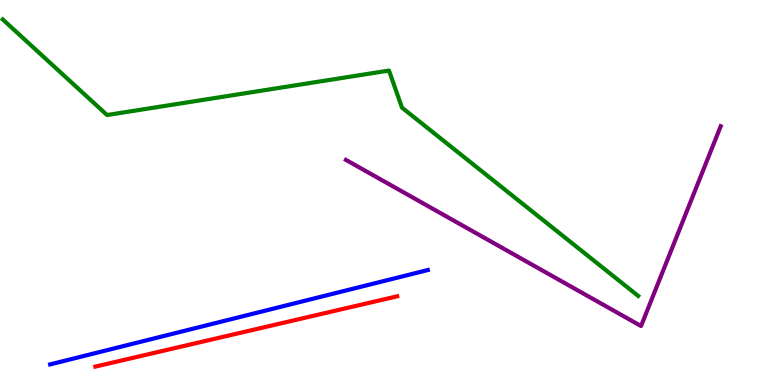[{'lines': ['blue', 'red'], 'intersections': []}, {'lines': ['green', 'red'], 'intersections': []}, {'lines': ['purple', 'red'], 'intersections': []}, {'lines': ['blue', 'green'], 'intersections': []}, {'lines': ['blue', 'purple'], 'intersections': []}, {'lines': ['green', 'purple'], 'intersections': []}]